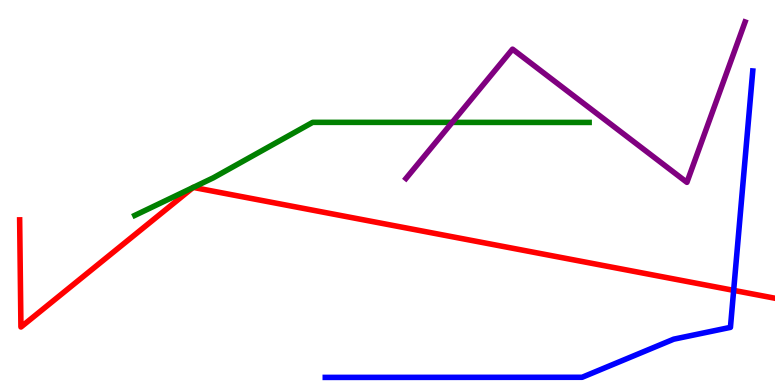[{'lines': ['blue', 'red'], 'intersections': [{'x': 9.47, 'y': 2.46}]}, {'lines': ['green', 'red'], 'intersections': [{'x': 2.49, 'y': 5.13}, {'x': 2.49, 'y': 5.13}]}, {'lines': ['purple', 'red'], 'intersections': []}, {'lines': ['blue', 'green'], 'intersections': []}, {'lines': ['blue', 'purple'], 'intersections': []}, {'lines': ['green', 'purple'], 'intersections': [{'x': 5.83, 'y': 6.82}]}]